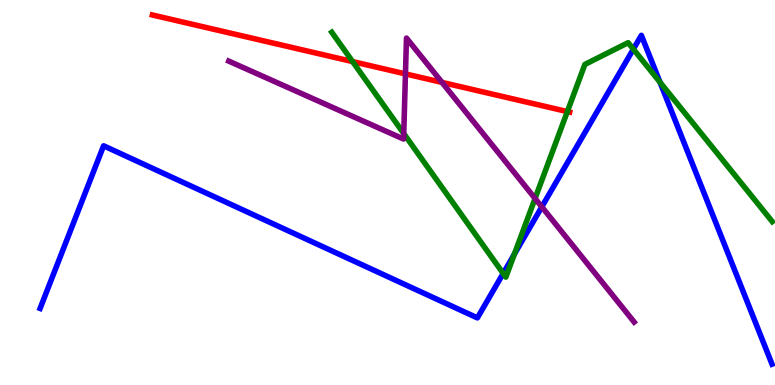[{'lines': ['blue', 'red'], 'intersections': []}, {'lines': ['green', 'red'], 'intersections': [{'x': 4.55, 'y': 8.4}, {'x': 7.32, 'y': 7.1}]}, {'lines': ['purple', 'red'], 'intersections': [{'x': 5.23, 'y': 8.08}, {'x': 5.7, 'y': 7.86}]}, {'lines': ['blue', 'green'], 'intersections': [{'x': 6.49, 'y': 2.9}, {'x': 6.64, 'y': 3.4}, {'x': 8.17, 'y': 8.72}, {'x': 8.52, 'y': 7.86}]}, {'lines': ['blue', 'purple'], 'intersections': [{'x': 6.99, 'y': 4.63}]}, {'lines': ['green', 'purple'], 'intersections': [{'x': 5.21, 'y': 6.53}, {'x': 6.9, 'y': 4.85}]}]